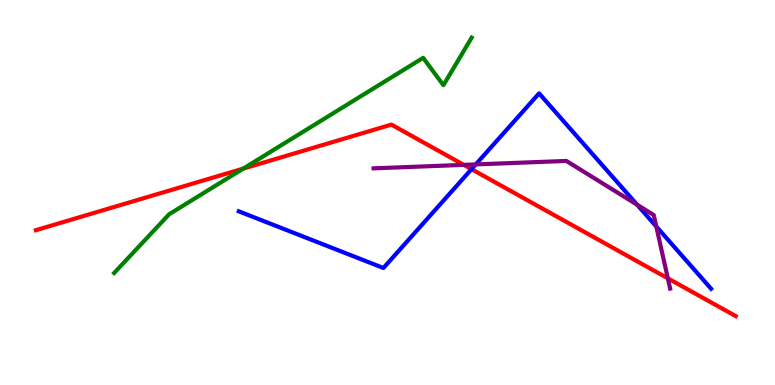[{'lines': ['blue', 'red'], 'intersections': [{'x': 6.08, 'y': 5.61}]}, {'lines': ['green', 'red'], 'intersections': [{'x': 3.14, 'y': 5.62}]}, {'lines': ['purple', 'red'], 'intersections': [{'x': 5.98, 'y': 5.72}, {'x': 8.62, 'y': 2.77}]}, {'lines': ['blue', 'green'], 'intersections': []}, {'lines': ['blue', 'purple'], 'intersections': [{'x': 6.14, 'y': 5.73}, {'x': 8.22, 'y': 4.68}, {'x': 8.47, 'y': 4.12}]}, {'lines': ['green', 'purple'], 'intersections': []}]